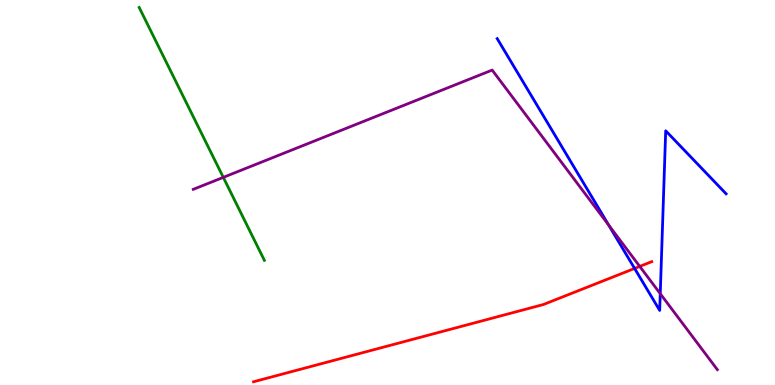[{'lines': ['blue', 'red'], 'intersections': [{'x': 8.19, 'y': 3.03}]}, {'lines': ['green', 'red'], 'intersections': []}, {'lines': ['purple', 'red'], 'intersections': [{'x': 8.25, 'y': 3.08}]}, {'lines': ['blue', 'green'], 'intersections': []}, {'lines': ['blue', 'purple'], 'intersections': [{'x': 7.85, 'y': 4.15}, {'x': 8.52, 'y': 2.37}]}, {'lines': ['green', 'purple'], 'intersections': [{'x': 2.88, 'y': 5.39}]}]